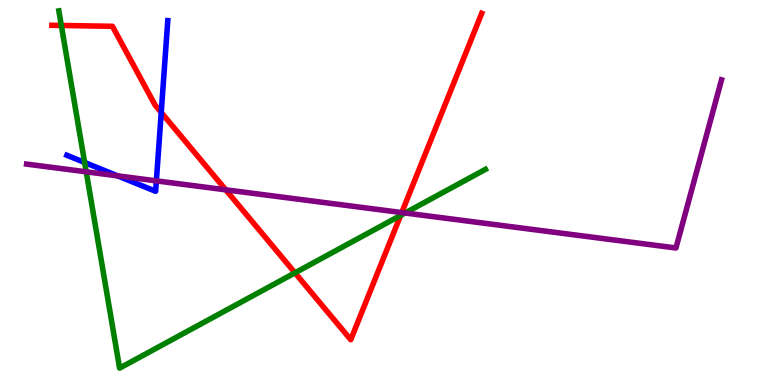[{'lines': ['blue', 'red'], 'intersections': [{'x': 2.08, 'y': 7.08}]}, {'lines': ['green', 'red'], 'intersections': [{'x': 0.791, 'y': 9.34}, {'x': 3.81, 'y': 2.91}, {'x': 5.17, 'y': 4.4}]}, {'lines': ['purple', 'red'], 'intersections': [{'x': 2.91, 'y': 5.07}, {'x': 5.18, 'y': 4.48}]}, {'lines': ['blue', 'green'], 'intersections': [{'x': 1.09, 'y': 5.78}]}, {'lines': ['blue', 'purple'], 'intersections': [{'x': 1.52, 'y': 5.43}, {'x': 2.02, 'y': 5.3}]}, {'lines': ['green', 'purple'], 'intersections': [{'x': 1.11, 'y': 5.54}, {'x': 5.23, 'y': 4.47}]}]